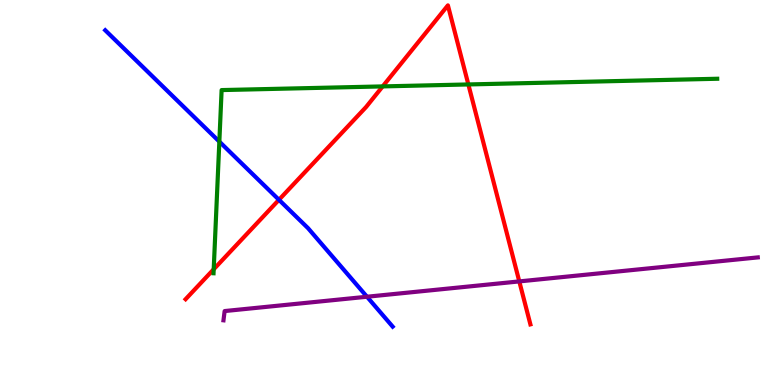[{'lines': ['blue', 'red'], 'intersections': [{'x': 3.6, 'y': 4.81}]}, {'lines': ['green', 'red'], 'intersections': [{'x': 2.76, 'y': 3.01}, {'x': 4.94, 'y': 7.76}, {'x': 6.04, 'y': 7.81}]}, {'lines': ['purple', 'red'], 'intersections': [{'x': 6.7, 'y': 2.69}]}, {'lines': ['blue', 'green'], 'intersections': [{'x': 2.83, 'y': 6.32}]}, {'lines': ['blue', 'purple'], 'intersections': [{'x': 4.74, 'y': 2.29}]}, {'lines': ['green', 'purple'], 'intersections': []}]